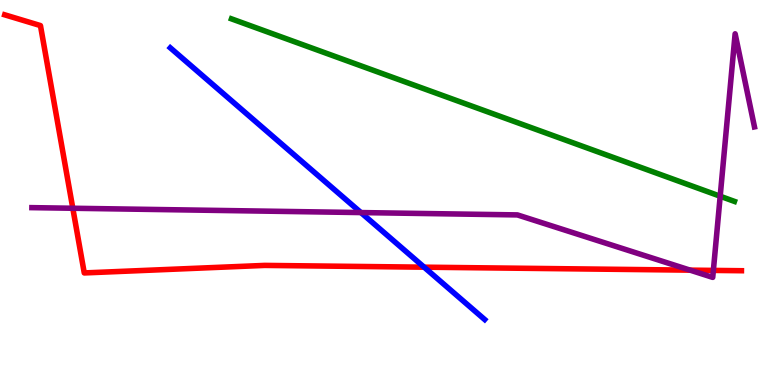[{'lines': ['blue', 'red'], 'intersections': [{'x': 5.47, 'y': 3.06}]}, {'lines': ['green', 'red'], 'intersections': []}, {'lines': ['purple', 'red'], 'intersections': [{'x': 0.939, 'y': 4.59}, {'x': 8.9, 'y': 2.98}, {'x': 9.2, 'y': 2.98}]}, {'lines': ['blue', 'green'], 'intersections': []}, {'lines': ['blue', 'purple'], 'intersections': [{'x': 4.66, 'y': 4.48}]}, {'lines': ['green', 'purple'], 'intersections': [{'x': 9.29, 'y': 4.9}]}]